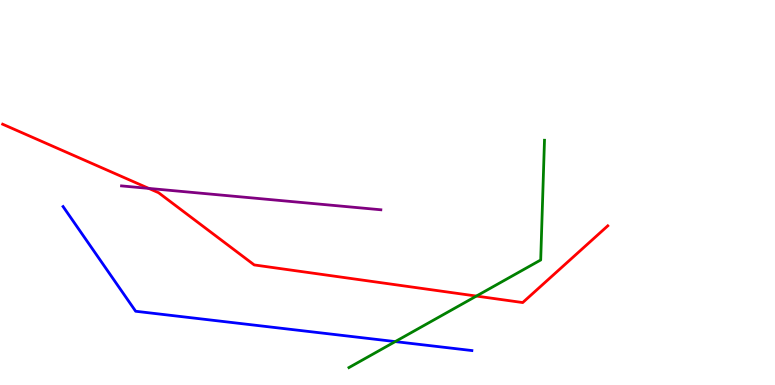[{'lines': ['blue', 'red'], 'intersections': []}, {'lines': ['green', 'red'], 'intersections': [{'x': 6.15, 'y': 2.31}]}, {'lines': ['purple', 'red'], 'intersections': [{'x': 1.92, 'y': 5.11}]}, {'lines': ['blue', 'green'], 'intersections': [{'x': 5.1, 'y': 1.13}]}, {'lines': ['blue', 'purple'], 'intersections': []}, {'lines': ['green', 'purple'], 'intersections': []}]